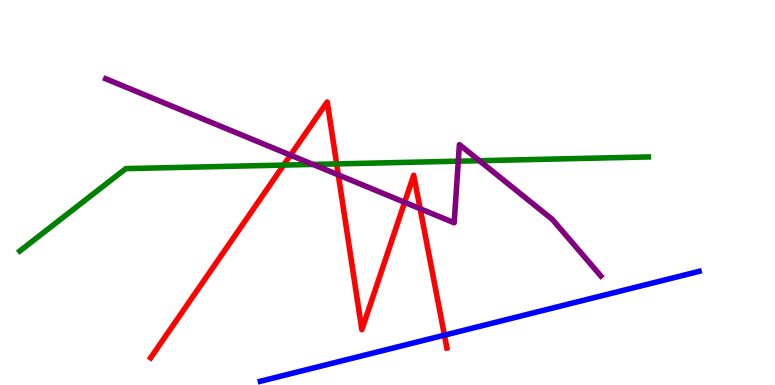[{'lines': ['blue', 'red'], 'intersections': [{'x': 5.73, 'y': 1.29}]}, {'lines': ['green', 'red'], 'intersections': [{'x': 3.66, 'y': 5.71}, {'x': 4.34, 'y': 5.74}]}, {'lines': ['purple', 'red'], 'intersections': [{'x': 3.75, 'y': 5.97}, {'x': 4.37, 'y': 5.46}, {'x': 5.22, 'y': 4.75}, {'x': 5.42, 'y': 4.58}]}, {'lines': ['blue', 'green'], 'intersections': []}, {'lines': ['blue', 'purple'], 'intersections': []}, {'lines': ['green', 'purple'], 'intersections': [{'x': 4.04, 'y': 5.73}, {'x': 5.91, 'y': 5.81}, {'x': 6.19, 'y': 5.83}]}]